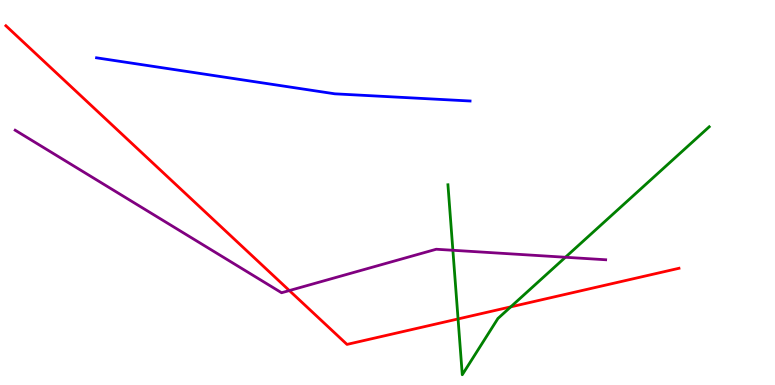[{'lines': ['blue', 'red'], 'intersections': []}, {'lines': ['green', 'red'], 'intersections': [{'x': 5.91, 'y': 1.72}, {'x': 6.59, 'y': 2.03}]}, {'lines': ['purple', 'red'], 'intersections': [{'x': 3.73, 'y': 2.45}]}, {'lines': ['blue', 'green'], 'intersections': []}, {'lines': ['blue', 'purple'], 'intersections': []}, {'lines': ['green', 'purple'], 'intersections': [{'x': 5.84, 'y': 3.5}, {'x': 7.3, 'y': 3.32}]}]